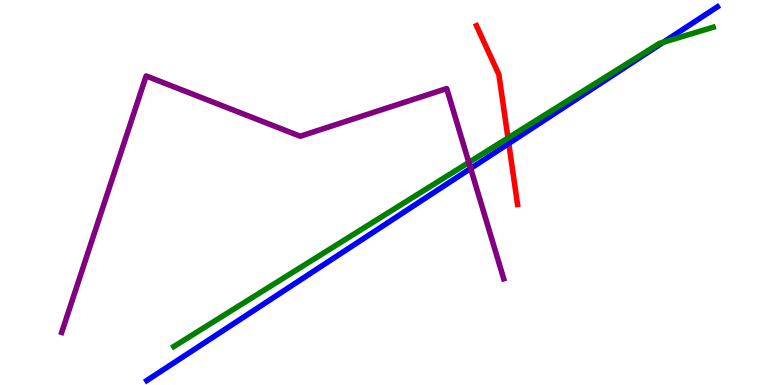[{'lines': ['blue', 'red'], 'intersections': [{'x': 6.56, 'y': 6.27}]}, {'lines': ['green', 'red'], 'intersections': [{'x': 6.55, 'y': 6.42}]}, {'lines': ['purple', 'red'], 'intersections': []}, {'lines': ['blue', 'green'], 'intersections': [{'x': 8.56, 'y': 8.9}]}, {'lines': ['blue', 'purple'], 'intersections': [{'x': 6.07, 'y': 5.62}]}, {'lines': ['green', 'purple'], 'intersections': [{'x': 6.05, 'y': 5.78}]}]